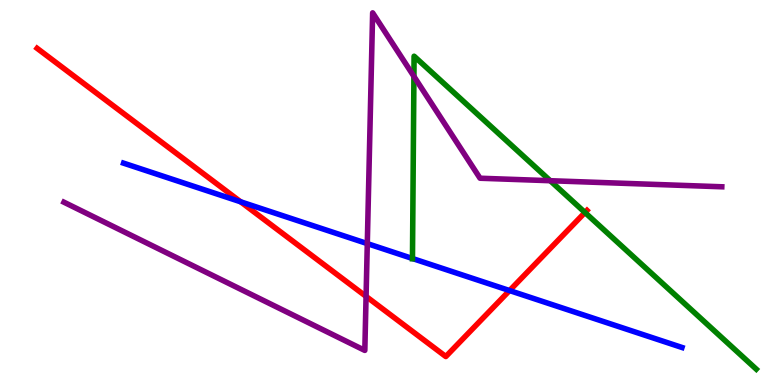[{'lines': ['blue', 'red'], 'intersections': [{'x': 3.1, 'y': 4.76}, {'x': 6.57, 'y': 2.45}]}, {'lines': ['green', 'red'], 'intersections': [{'x': 7.55, 'y': 4.48}]}, {'lines': ['purple', 'red'], 'intersections': [{'x': 4.72, 'y': 2.3}]}, {'lines': ['blue', 'green'], 'intersections': [{'x': 5.32, 'y': 3.29}]}, {'lines': ['blue', 'purple'], 'intersections': [{'x': 4.74, 'y': 3.67}]}, {'lines': ['green', 'purple'], 'intersections': [{'x': 5.34, 'y': 8.02}, {'x': 7.1, 'y': 5.31}]}]